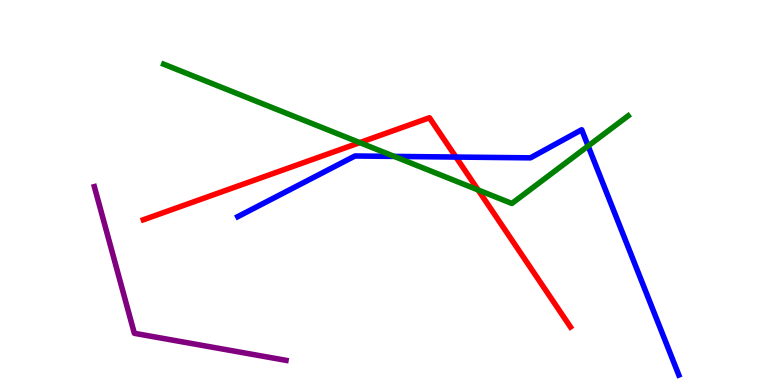[{'lines': ['blue', 'red'], 'intersections': [{'x': 5.88, 'y': 5.92}]}, {'lines': ['green', 'red'], 'intersections': [{'x': 4.64, 'y': 6.3}, {'x': 6.17, 'y': 5.07}]}, {'lines': ['purple', 'red'], 'intersections': []}, {'lines': ['blue', 'green'], 'intersections': [{'x': 5.09, 'y': 5.94}, {'x': 7.59, 'y': 6.21}]}, {'lines': ['blue', 'purple'], 'intersections': []}, {'lines': ['green', 'purple'], 'intersections': []}]